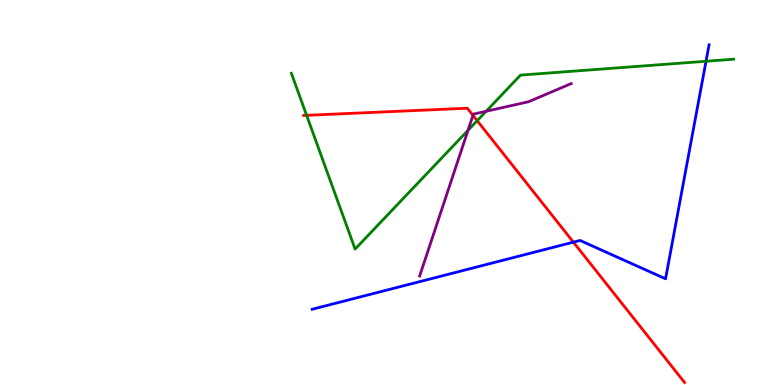[{'lines': ['blue', 'red'], 'intersections': [{'x': 7.4, 'y': 3.71}]}, {'lines': ['green', 'red'], 'intersections': [{'x': 3.96, 'y': 7.0}, {'x': 6.16, 'y': 6.86}]}, {'lines': ['purple', 'red'], 'intersections': [{'x': 6.1, 'y': 7.0}]}, {'lines': ['blue', 'green'], 'intersections': [{'x': 9.11, 'y': 8.41}]}, {'lines': ['blue', 'purple'], 'intersections': []}, {'lines': ['green', 'purple'], 'intersections': [{'x': 6.04, 'y': 6.61}, {'x': 6.27, 'y': 7.11}]}]